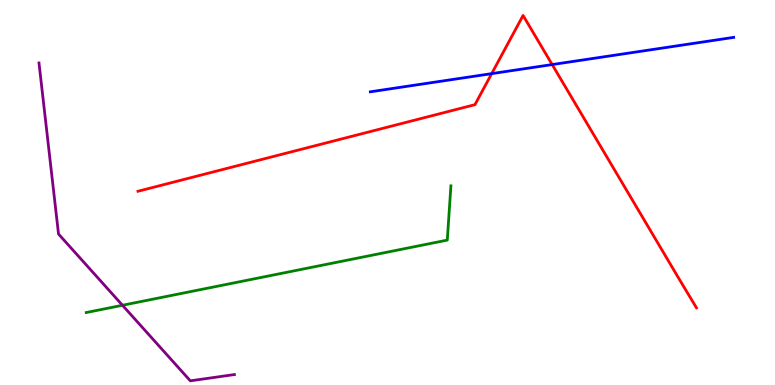[{'lines': ['blue', 'red'], 'intersections': [{'x': 6.34, 'y': 8.09}, {'x': 7.12, 'y': 8.32}]}, {'lines': ['green', 'red'], 'intersections': []}, {'lines': ['purple', 'red'], 'intersections': []}, {'lines': ['blue', 'green'], 'intersections': []}, {'lines': ['blue', 'purple'], 'intersections': []}, {'lines': ['green', 'purple'], 'intersections': [{'x': 1.58, 'y': 2.07}]}]